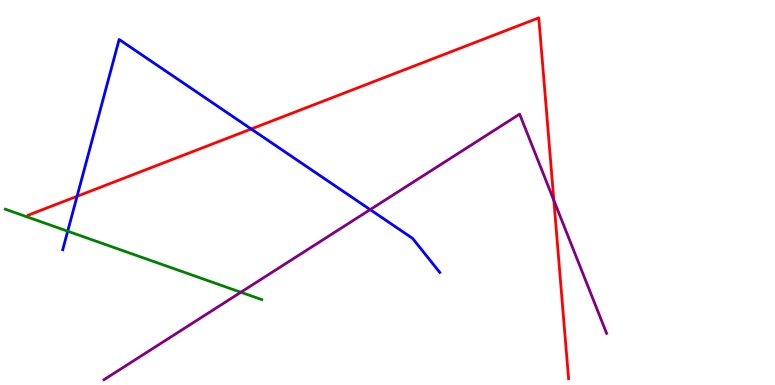[{'lines': ['blue', 'red'], 'intersections': [{'x': 0.994, 'y': 4.9}, {'x': 3.24, 'y': 6.65}]}, {'lines': ['green', 'red'], 'intersections': []}, {'lines': ['purple', 'red'], 'intersections': [{'x': 7.15, 'y': 4.8}]}, {'lines': ['blue', 'green'], 'intersections': [{'x': 0.874, 'y': 3.99}]}, {'lines': ['blue', 'purple'], 'intersections': [{'x': 4.78, 'y': 4.56}]}, {'lines': ['green', 'purple'], 'intersections': [{'x': 3.11, 'y': 2.41}]}]